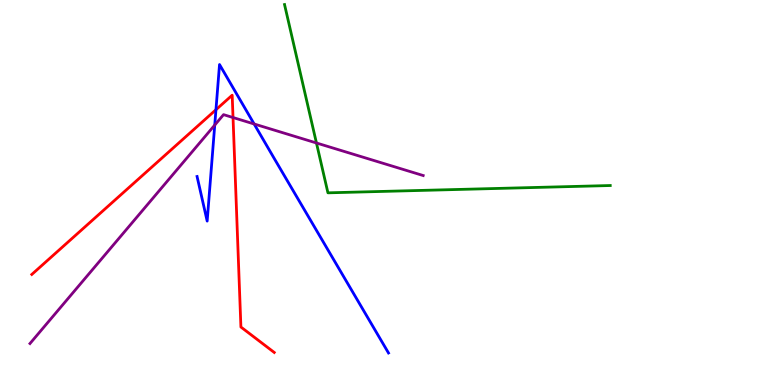[{'lines': ['blue', 'red'], 'intersections': [{'x': 2.79, 'y': 7.15}]}, {'lines': ['green', 'red'], 'intersections': []}, {'lines': ['purple', 'red'], 'intersections': [{'x': 3.01, 'y': 6.95}]}, {'lines': ['blue', 'green'], 'intersections': []}, {'lines': ['blue', 'purple'], 'intersections': [{'x': 2.77, 'y': 6.75}, {'x': 3.28, 'y': 6.78}]}, {'lines': ['green', 'purple'], 'intersections': [{'x': 4.08, 'y': 6.29}]}]